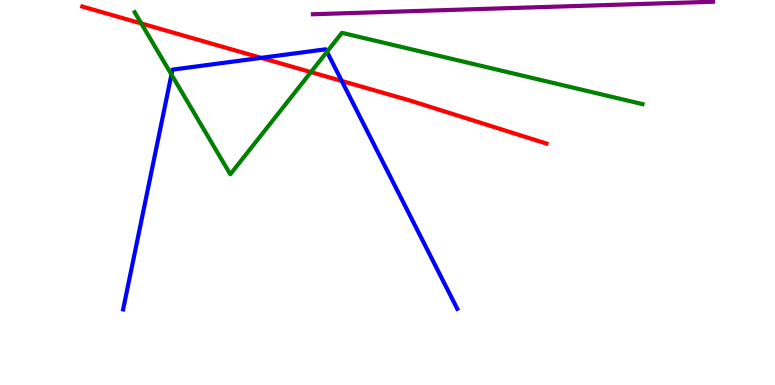[{'lines': ['blue', 'red'], 'intersections': [{'x': 3.37, 'y': 8.5}, {'x': 4.41, 'y': 7.9}]}, {'lines': ['green', 'red'], 'intersections': [{'x': 1.82, 'y': 9.39}, {'x': 4.01, 'y': 8.13}]}, {'lines': ['purple', 'red'], 'intersections': []}, {'lines': ['blue', 'green'], 'intersections': [{'x': 2.21, 'y': 8.06}, {'x': 4.22, 'y': 8.65}]}, {'lines': ['blue', 'purple'], 'intersections': []}, {'lines': ['green', 'purple'], 'intersections': []}]